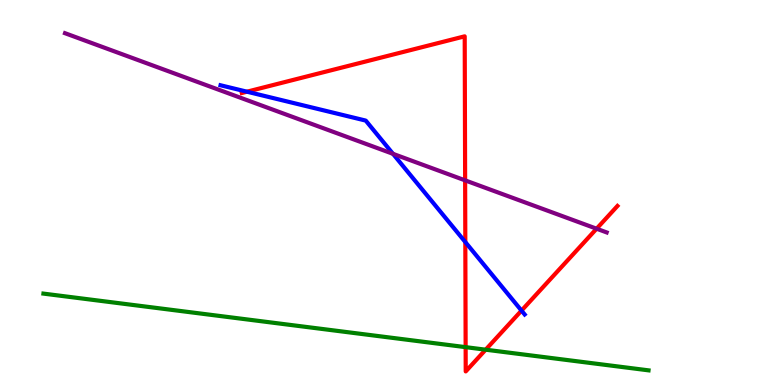[{'lines': ['blue', 'red'], 'intersections': [{'x': 3.19, 'y': 7.62}, {'x': 6.0, 'y': 3.71}, {'x': 6.73, 'y': 1.93}]}, {'lines': ['green', 'red'], 'intersections': [{'x': 6.01, 'y': 0.983}, {'x': 6.27, 'y': 0.917}]}, {'lines': ['purple', 'red'], 'intersections': [{'x': 6.0, 'y': 5.32}, {'x': 7.7, 'y': 4.06}]}, {'lines': ['blue', 'green'], 'intersections': []}, {'lines': ['blue', 'purple'], 'intersections': [{'x': 5.07, 'y': 6.0}]}, {'lines': ['green', 'purple'], 'intersections': []}]